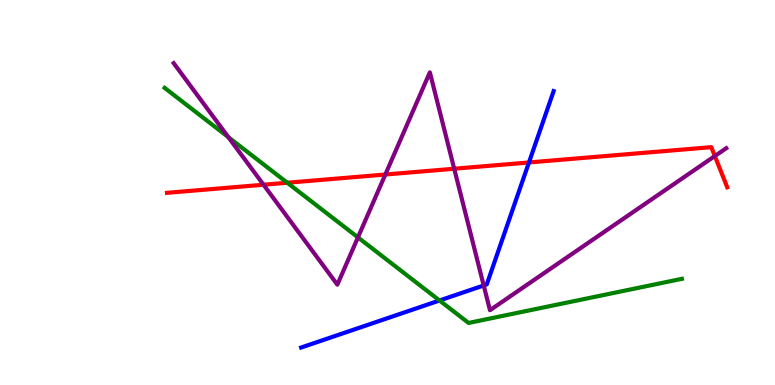[{'lines': ['blue', 'red'], 'intersections': [{'x': 6.83, 'y': 5.78}]}, {'lines': ['green', 'red'], 'intersections': [{'x': 3.71, 'y': 5.25}]}, {'lines': ['purple', 'red'], 'intersections': [{'x': 3.4, 'y': 5.2}, {'x': 4.97, 'y': 5.47}, {'x': 5.86, 'y': 5.62}, {'x': 9.22, 'y': 5.95}]}, {'lines': ['blue', 'green'], 'intersections': [{'x': 5.67, 'y': 2.2}]}, {'lines': ['blue', 'purple'], 'intersections': [{'x': 6.24, 'y': 2.59}]}, {'lines': ['green', 'purple'], 'intersections': [{'x': 2.95, 'y': 6.44}, {'x': 4.62, 'y': 3.83}]}]